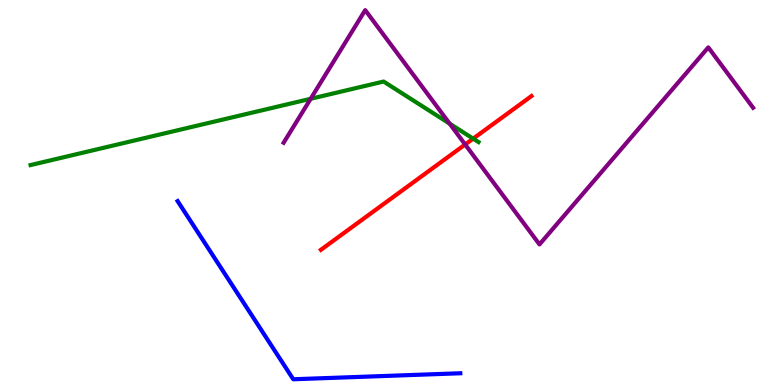[{'lines': ['blue', 'red'], 'intersections': []}, {'lines': ['green', 'red'], 'intersections': [{'x': 6.11, 'y': 6.4}]}, {'lines': ['purple', 'red'], 'intersections': [{'x': 6.0, 'y': 6.25}]}, {'lines': ['blue', 'green'], 'intersections': []}, {'lines': ['blue', 'purple'], 'intersections': []}, {'lines': ['green', 'purple'], 'intersections': [{'x': 4.01, 'y': 7.43}, {'x': 5.8, 'y': 6.79}]}]